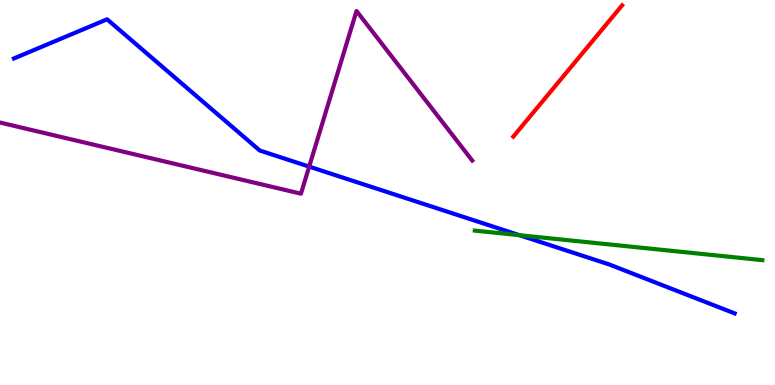[{'lines': ['blue', 'red'], 'intersections': []}, {'lines': ['green', 'red'], 'intersections': []}, {'lines': ['purple', 'red'], 'intersections': []}, {'lines': ['blue', 'green'], 'intersections': [{'x': 6.7, 'y': 3.89}]}, {'lines': ['blue', 'purple'], 'intersections': [{'x': 3.99, 'y': 5.67}]}, {'lines': ['green', 'purple'], 'intersections': []}]